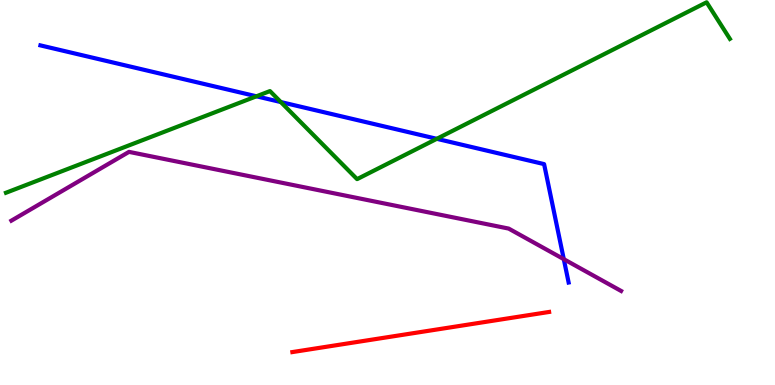[{'lines': ['blue', 'red'], 'intersections': []}, {'lines': ['green', 'red'], 'intersections': []}, {'lines': ['purple', 'red'], 'intersections': []}, {'lines': ['blue', 'green'], 'intersections': [{'x': 3.31, 'y': 7.5}, {'x': 3.62, 'y': 7.35}, {'x': 5.64, 'y': 6.39}]}, {'lines': ['blue', 'purple'], 'intersections': [{'x': 7.27, 'y': 3.27}]}, {'lines': ['green', 'purple'], 'intersections': []}]